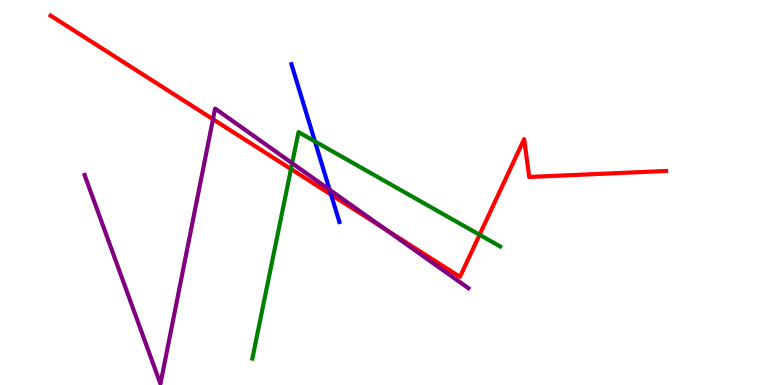[{'lines': ['blue', 'red'], 'intersections': [{'x': 4.27, 'y': 4.94}]}, {'lines': ['green', 'red'], 'intersections': [{'x': 3.75, 'y': 5.61}, {'x': 6.19, 'y': 3.9}]}, {'lines': ['purple', 'red'], 'intersections': [{'x': 2.75, 'y': 6.9}, {'x': 4.96, 'y': 4.06}]}, {'lines': ['blue', 'green'], 'intersections': [{'x': 4.06, 'y': 6.33}]}, {'lines': ['blue', 'purple'], 'intersections': [{'x': 4.25, 'y': 5.07}]}, {'lines': ['green', 'purple'], 'intersections': [{'x': 3.77, 'y': 5.76}]}]